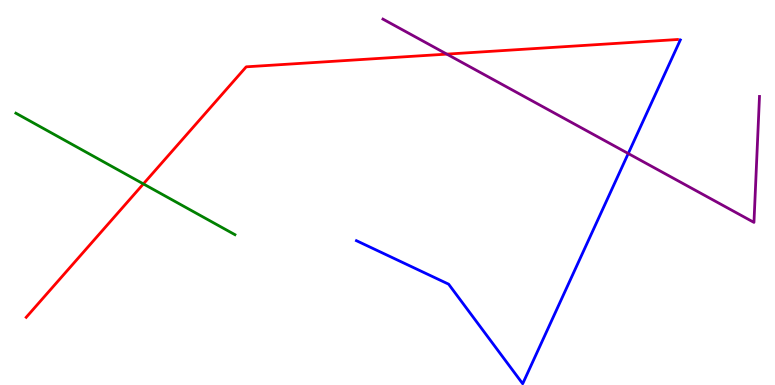[{'lines': ['blue', 'red'], 'intersections': []}, {'lines': ['green', 'red'], 'intersections': [{'x': 1.85, 'y': 5.22}]}, {'lines': ['purple', 'red'], 'intersections': [{'x': 5.77, 'y': 8.59}]}, {'lines': ['blue', 'green'], 'intersections': []}, {'lines': ['blue', 'purple'], 'intersections': [{'x': 8.11, 'y': 6.01}]}, {'lines': ['green', 'purple'], 'intersections': []}]